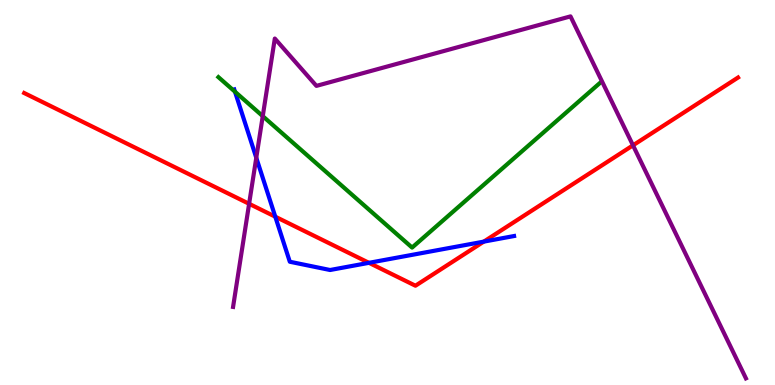[{'lines': ['blue', 'red'], 'intersections': [{'x': 3.55, 'y': 4.37}, {'x': 4.76, 'y': 3.17}, {'x': 6.24, 'y': 3.72}]}, {'lines': ['green', 'red'], 'intersections': []}, {'lines': ['purple', 'red'], 'intersections': [{'x': 3.21, 'y': 4.71}, {'x': 8.17, 'y': 6.23}]}, {'lines': ['blue', 'green'], 'intersections': [{'x': 3.03, 'y': 7.62}]}, {'lines': ['blue', 'purple'], 'intersections': [{'x': 3.31, 'y': 5.9}]}, {'lines': ['green', 'purple'], 'intersections': [{'x': 3.39, 'y': 6.98}]}]